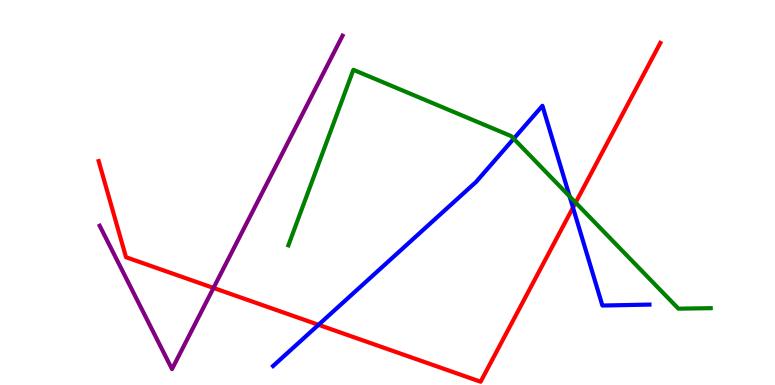[{'lines': ['blue', 'red'], 'intersections': [{'x': 4.11, 'y': 1.56}, {'x': 7.39, 'y': 4.61}]}, {'lines': ['green', 'red'], 'intersections': [{'x': 7.43, 'y': 4.74}]}, {'lines': ['purple', 'red'], 'intersections': [{'x': 2.76, 'y': 2.52}]}, {'lines': ['blue', 'green'], 'intersections': [{'x': 6.63, 'y': 6.4}, {'x': 7.35, 'y': 4.9}]}, {'lines': ['blue', 'purple'], 'intersections': []}, {'lines': ['green', 'purple'], 'intersections': []}]